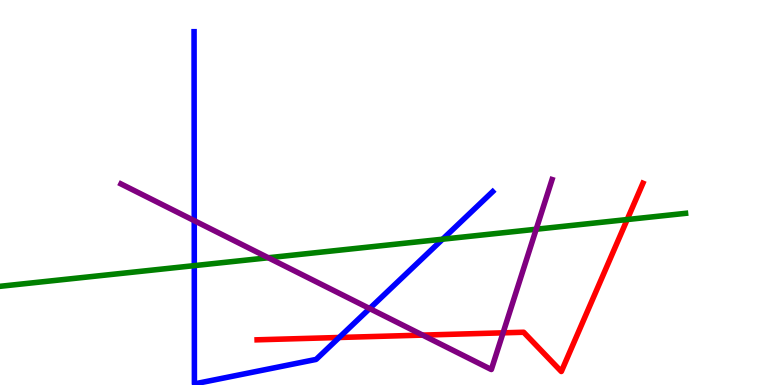[{'lines': ['blue', 'red'], 'intersections': [{'x': 4.38, 'y': 1.23}]}, {'lines': ['green', 'red'], 'intersections': [{'x': 8.09, 'y': 4.3}]}, {'lines': ['purple', 'red'], 'intersections': [{'x': 5.45, 'y': 1.3}, {'x': 6.49, 'y': 1.36}]}, {'lines': ['blue', 'green'], 'intersections': [{'x': 2.51, 'y': 3.1}, {'x': 5.71, 'y': 3.79}]}, {'lines': ['blue', 'purple'], 'intersections': [{'x': 2.51, 'y': 4.27}, {'x': 4.77, 'y': 1.99}]}, {'lines': ['green', 'purple'], 'intersections': [{'x': 3.46, 'y': 3.31}, {'x': 6.92, 'y': 4.05}]}]